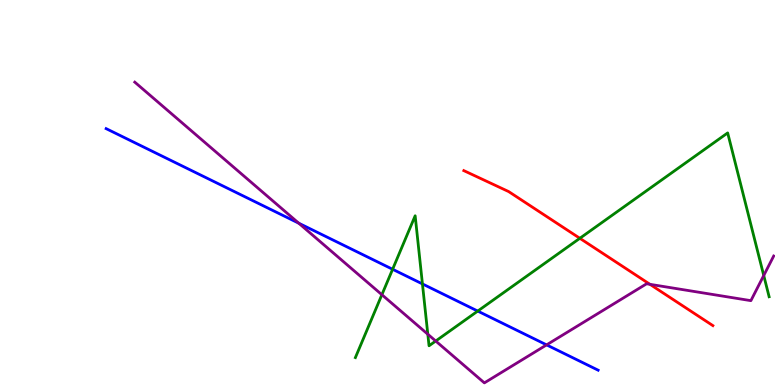[{'lines': ['blue', 'red'], 'intersections': []}, {'lines': ['green', 'red'], 'intersections': [{'x': 7.48, 'y': 3.81}]}, {'lines': ['purple', 'red'], 'intersections': [{'x': 8.39, 'y': 2.62}]}, {'lines': ['blue', 'green'], 'intersections': [{'x': 5.07, 'y': 3.01}, {'x': 5.45, 'y': 2.63}, {'x': 6.16, 'y': 1.92}]}, {'lines': ['blue', 'purple'], 'intersections': [{'x': 3.85, 'y': 4.2}, {'x': 7.05, 'y': 1.04}]}, {'lines': ['green', 'purple'], 'intersections': [{'x': 4.93, 'y': 2.35}, {'x': 5.52, 'y': 1.32}, {'x': 5.62, 'y': 1.14}, {'x': 9.85, 'y': 2.84}]}]